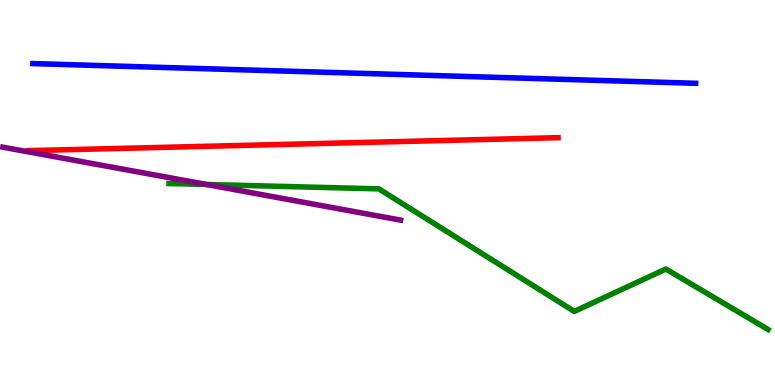[{'lines': ['blue', 'red'], 'intersections': []}, {'lines': ['green', 'red'], 'intersections': []}, {'lines': ['purple', 'red'], 'intersections': []}, {'lines': ['blue', 'green'], 'intersections': []}, {'lines': ['blue', 'purple'], 'intersections': []}, {'lines': ['green', 'purple'], 'intersections': [{'x': 2.66, 'y': 5.21}]}]